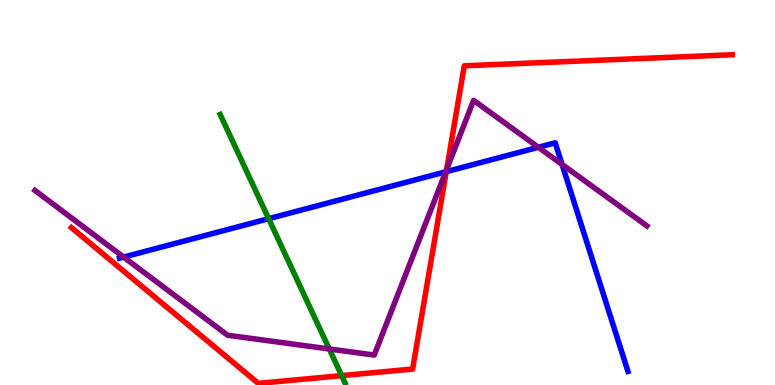[{'lines': ['blue', 'red'], 'intersections': [{'x': 5.76, 'y': 5.54}]}, {'lines': ['green', 'red'], 'intersections': [{'x': 4.41, 'y': 0.243}]}, {'lines': ['purple', 'red'], 'intersections': [{'x': 5.76, 'y': 5.6}]}, {'lines': ['blue', 'green'], 'intersections': [{'x': 3.47, 'y': 4.32}]}, {'lines': ['blue', 'purple'], 'intersections': [{'x': 1.6, 'y': 3.32}, {'x': 5.75, 'y': 5.54}, {'x': 6.95, 'y': 6.17}, {'x': 7.25, 'y': 5.73}]}, {'lines': ['green', 'purple'], 'intersections': [{'x': 4.25, 'y': 0.936}]}]